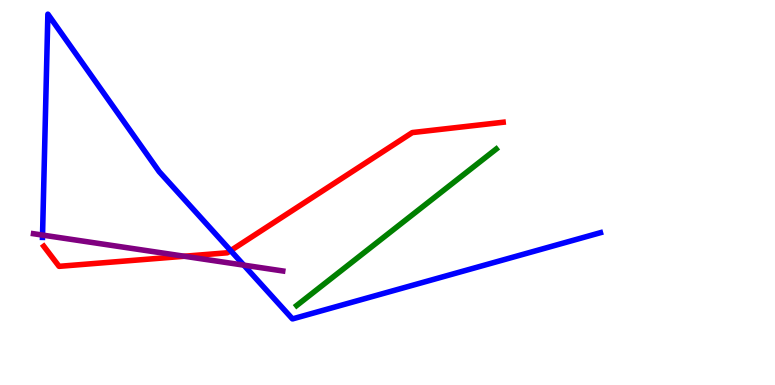[{'lines': ['blue', 'red'], 'intersections': [{'x': 2.98, 'y': 3.49}]}, {'lines': ['green', 'red'], 'intersections': []}, {'lines': ['purple', 'red'], 'intersections': [{'x': 2.38, 'y': 3.34}]}, {'lines': ['blue', 'green'], 'intersections': []}, {'lines': ['blue', 'purple'], 'intersections': [{'x': 0.549, 'y': 3.89}, {'x': 3.15, 'y': 3.11}]}, {'lines': ['green', 'purple'], 'intersections': []}]